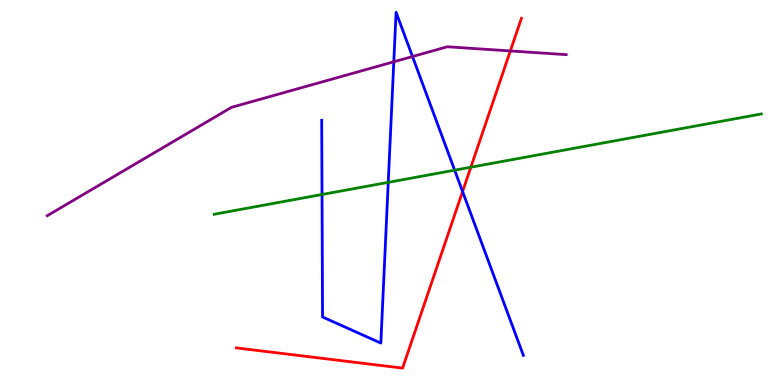[{'lines': ['blue', 'red'], 'intersections': [{'x': 5.97, 'y': 5.03}]}, {'lines': ['green', 'red'], 'intersections': [{'x': 6.08, 'y': 5.66}]}, {'lines': ['purple', 'red'], 'intersections': [{'x': 6.59, 'y': 8.68}]}, {'lines': ['blue', 'green'], 'intersections': [{'x': 4.16, 'y': 4.95}, {'x': 5.01, 'y': 5.26}, {'x': 5.87, 'y': 5.58}]}, {'lines': ['blue', 'purple'], 'intersections': [{'x': 5.08, 'y': 8.4}, {'x': 5.32, 'y': 8.53}]}, {'lines': ['green', 'purple'], 'intersections': []}]